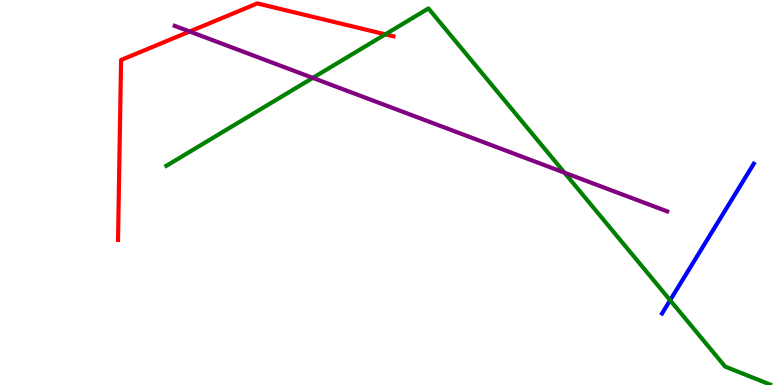[{'lines': ['blue', 'red'], 'intersections': []}, {'lines': ['green', 'red'], 'intersections': [{'x': 4.97, 'y': 9.11}]}, {'lines': ['purple', 'red'], 'intersections': [{'x': 2.45, 'y': 9.18}]}, {'lines': ['blue', 'green'], 'intersections': [{'x': 8.65, 'y': 2.2}]}, {'lines': ['blue', 'purple'], 'intersections': []}, {'lines': ['green', 'purple'], 'intersections': [{'x': 4.04, 'y': 7.98}, {'x': 7.28, 'y': 5.51}]}]